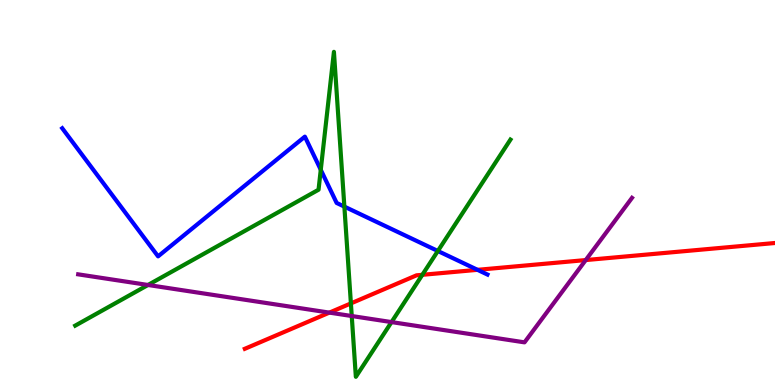[{'lines': ['blue', 'red'], 'intersections': [{'x': 6.16, 'y': 2.99}]}, {'lines': ['green', 'red'], 'intersections': [{'x': 4.53, 'y': 2.12}, {'x': 5.45, 'y': 2.86}]}, {'lines': ['purple', 'red'], 'intersections': [{'x': 4.25, 'y': 1.88}, {'x': 7.56, 'y': 3.24}]}, {'lines': ['blue', 'green'], 'intersections': [{'x': 4.14, 'y': 5.59}, {'x': 4.44, 'y': 4.63}, {'x': 5.65, 'y': 3.48}]}, {'lines': ['blue', 'purple'], 'intersections': []}, {'lines': ['green', 'purple'], 'intersections': [{'x': 1.91, 'y': 2.6}, {'x': 4.54, 'y': 1.79}, {'x': 5.05, 'y': 1.63}]}]